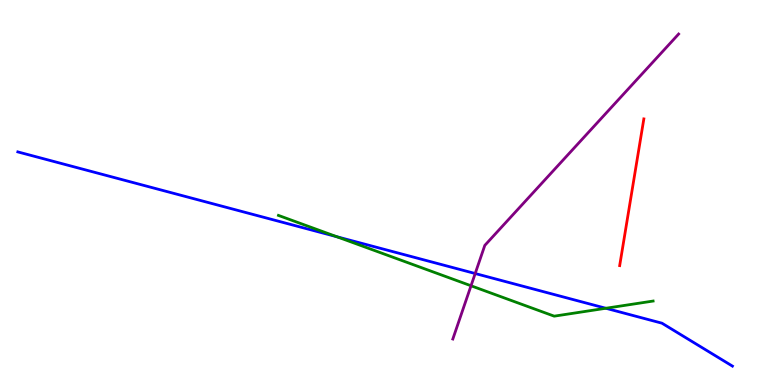[{'lines': ['blue', 'red'], 'intersections': []}, {'lines': ['green', 'red'], 'intersections': []}, {'lines': ['purple', 'red'], 'intersections': []}, {'lines': ['blue', 'green'], 'intersections': [{'x': 4.35, 'y': 3.85}, {'x': 7.82, 'y': 1.99}]}, {'lines': ['blue', 'purple'], 'intersections': [{'x': 6.13, 'y': 2.9}]}, {'lines': ['green', 'purple'], 'intersections': [{'x': 6.08, 'y': 2.58}]}]